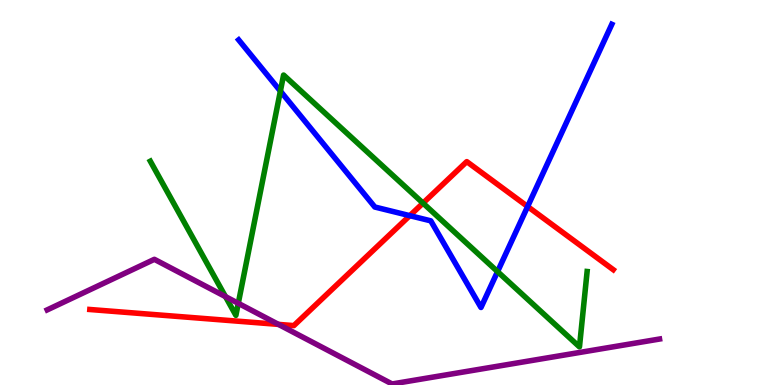[{'lines': ['blue', 'red'], 'intersections': [{'x': 5.29, 'y': 4.4}, {'x': 6.81, 'y': 4.64}]}, {'lines': ['green', 'red'], 'intersections': [{'x': 5.46, 'y': 4.72}]}, {'lines': ['purple', 'red'], 'intersections': [{'x': 3.59, 'y': 1.57}]}, {'lines': ['blue', 'green'], 'intersections': [{'x': 3.62, 'y': 7.63}, {'x': 6.42, 'y': 2.95}]}, {'lines': ['blue', 'purple'], 'intersections': []}, {'lines': ['green', 'purple'], 'intersections': [{'x': 2.91, 'y': 2.3}, {'x': 3.07, 'y': 2.12}]}]